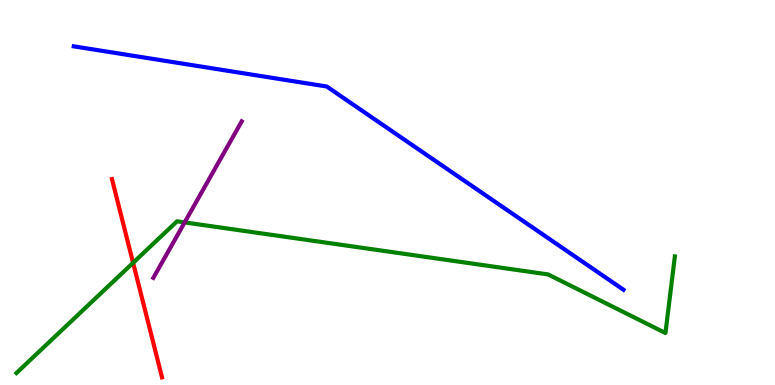[{'lines': ['blue', 'red'], 'intersections': []}, {'lines': ['green', 'red'], 'intersections': [{'x': 1.72, 'y': 3.17}]}, {'lines': ['purple', 'red'], 'intersections': []}, {'lines': ['blue', 'green'], 'intersections': []}, {'lines': ['blue', 'purple'], 'intersections': []}, {'lines': ['green', 'purple'], 'intersections': [{'x': 2.38, 'y': 4.22}]}]